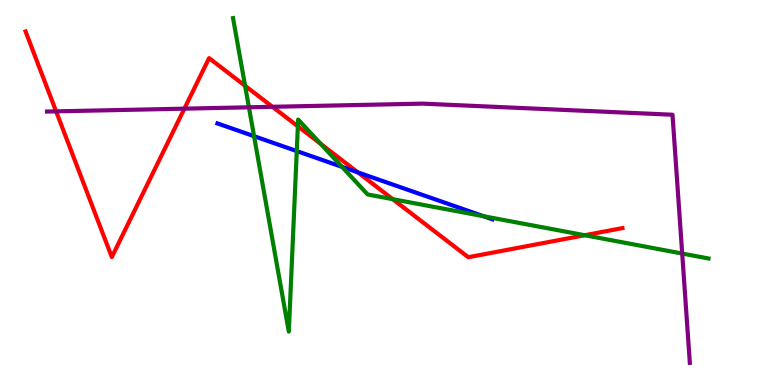[{'lines': ['blue', 'red'], 'intersections': [{'x': 4.62, 'y': 5.52}]}, {'lines': ['green', 'red'], 'intersections': [{'x': 3.16, 'y': 7.77}, {'x': 3.84, 'y': 6.72}, {'x': 4.14, 'y': 6.27}, {'x': 5.07, 'y': 4.83}, {'x': 7.54, 'y': 3.89}]}, {'lines': ['purple', 'red'], 'intersections': [{'x': 0.724, 'y': 7.11}, {'x': 2.38, 'y': 7.18}, {'x': 3.52, 'y': 7.23}]}, {'lines': ['blue', 'green'], 'intersections': [{'x': 3.28, 'y': 6.46}, {'x': 3.83, 'y': 6.08}, {'x': 4.41, 'y': 5.67}, {'x': 6.24, 'y': 4.38}]}, {'lines': ['blue', 'purple'], 'intersections': []}, {'lines': ['green', 'purple'], 'intersections': [{'x': 3.21, 'y': 7.21}, {'x': 8.8, 'y': 3.41}]}]